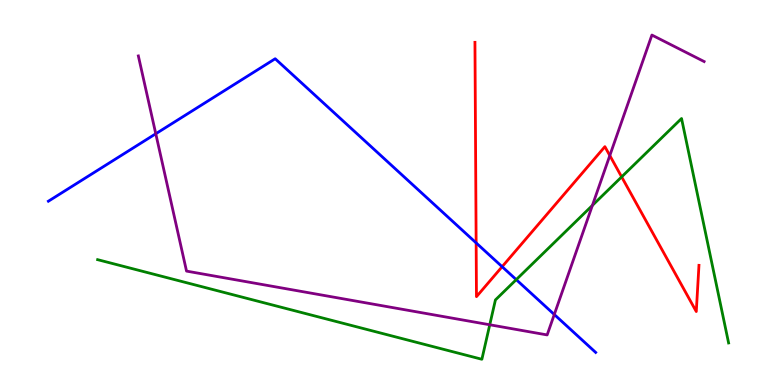[{'lines': ['blue', 'red'], 'intersections': [{'x': 6.14, 'y': 3.69}, {'x': 6.48, 'y': 3.07}]}, {'lines': ['green', 'red'], 'intersections': [{'x': 8.02, 'y': 5.41}]}, {'lines': ['purple', 'red'], 'intersections': [{'x': 7.87, 'y': 5.96}]}, {'lines': ['blue', 'green'], 'intersections': [{'x': 6.66, 'y': 2.74}]}, {'lines': ['blue', 'purple'], 'intersections': [{'x': 2.01, 'y': 6.53}, {'x': 7.15, 'y': 1.83}]}, {'lines': ['green', 'purple'], 'intersections': [{'x': 6.32, 'y': 1.56}, {'x': 7.64, 'y': 4.66}]}]